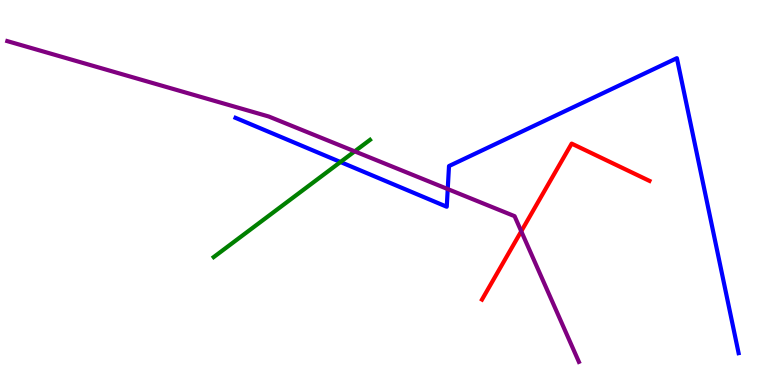[{'lines': ['blue', 'red'], 'intersections': []}, {'lines': ['green', 'red'], 'intersections': []}, {'lines': ['purple', 'red'], 'intersections': [{'x': 6.73, 'y': 3.99}]}, {'lines': ['blue', 'green'], 'intersections': [{'x': 4.39, 'y': 5.79}]}, {'lines': ['blue', 'purple'], 'intersections': [{'x': 5.78, 'y': 5.09}]}, {'lines': ['green', 'purple'], 'intersections': [{'x': 4.58, 'y': 6.07}]}]